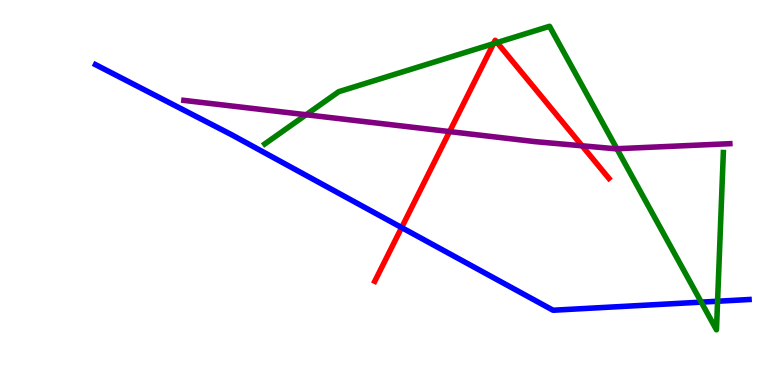[{'lines': ['blue', 'red'], 'intersections': [{'x': 5.18, 'y': 4.09}]}, {'lines': ['green', 'red'], 'intersections': [{'x': 6.37, 'y': 8.87}, {'x': 6.41, 'y': 8.89}]}, {'lines': ['purple', 'red'], 'intersections': [{'x': 5.8, 'y': 6.58}, {'x': 7.51, 'y': 6.21}]}, {'lines': ['blue', 'green'], 'intersections': [{'x': 9.05, 'y': 2.15}, {'x': 9.26, 'y': 2.18}]}, {'lines': ['blue', 'purple'], 'intersections': []}, {'lines': ['green', 'purple'], 'intersections': [{'x': 3.95, 'y': 7.02}, {'x': 7.96, 'y': 6.14}]}]